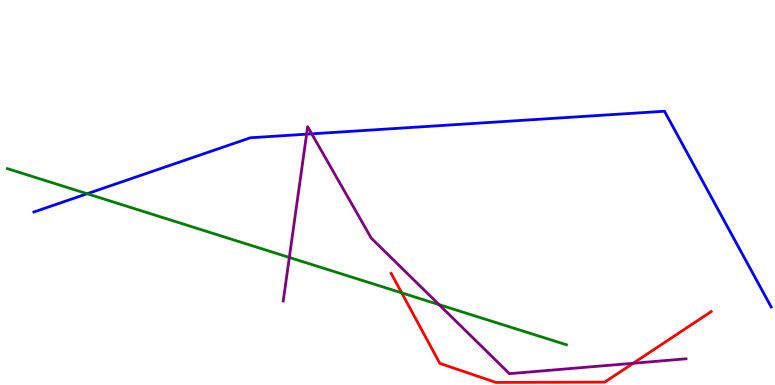[{'lines': ['blue', 'red'], 'intersections': []}, {'lines': ['green', 'red'], 'intersections': [{'x': 5.18, 'y': 2.39}]}, {'lines': ['purple', 'red'], 'intersections': [{'x': 8.17, 'y': 0.565}]}, {'lines': ['blue', 'green'], 'intersections': [{'x': 1.12, 'y': 4.97}]}, {'lines': ['blue', 'purple'], 'intersections': [{'x': 3.96, 'y': 6.52}, {'x': 4.02, 'y': 6.52}]}, {'lines': ['green', 'purple'], 'intersections': [{'x': 3.73, 'y': 3.31}, {'x': 5.67, 'y': 2.09}]}]